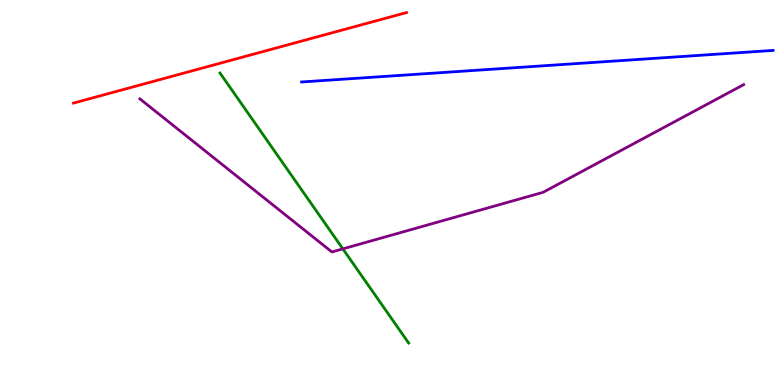[{'lines': ['blue', 'red'], 'intersections': []}, {'lines': ['green', 'red'], 'intersections': []}, {'lines': ['purple', 'red'], 'intersections': []}, {'lines': ['blue', 'green'], 'intersections': []}, {'lines': ['blue', 'purple'], 'intersections': []}, {'lines': ['green', 'purple'], 'intersections': [{'x': 4.42, 'y': 3.54}]}]